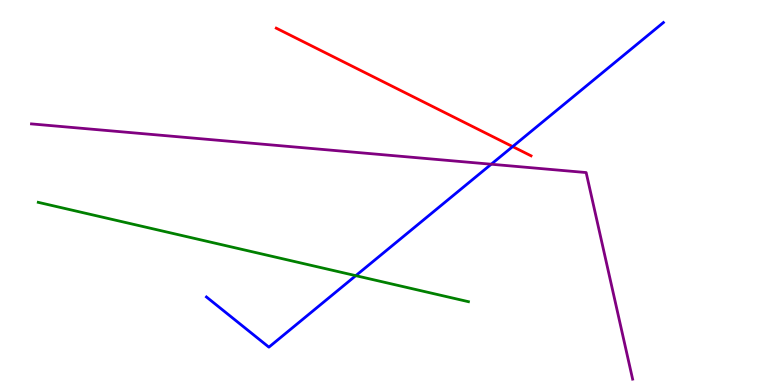[{'lines': ['blue', 'red'], 'intersections': [{'x': 6.61, 'y': 6.19}]}, {'lines': ['green', 'red'], 'intersections': []}, {'lines': ['purple', 'red'], 'intersections': []}, {'lines': ['blue', 'green'], 'intersections': [{'x': 4.59, 'y': 2.84}]}, {'lines': ['blue', 'purple'], 'intersections': [{'x': 6.34, 'y': 5.73}]}, {'lines': ['green', 'purple'], 'intersections': []}]